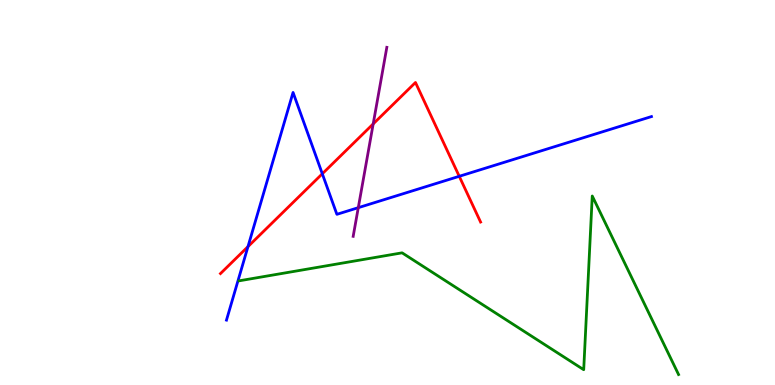[{'lines': ['blue', 'red'], 'intersections': [{'x': 3.2, 'y': 3.59}, {'x': 4.16, 'y': 5.49}, {'x': 5.93, 'y': 5.42}]}, {'lines': ['green', 'red'], 'intersections': []}, {'lines': ['purple', 'red'], 'intersections': [{'x': 4.82, 'y': 6.78}]}, {'lines': ['blue', 'green'], 'intersections': []}, {'lines': ['blue', 'purple'], 'intersections': [{'x': 4.62, 'y': 4.61}]}, {'lines': ['green', 'purple'], 'intersections': []}]